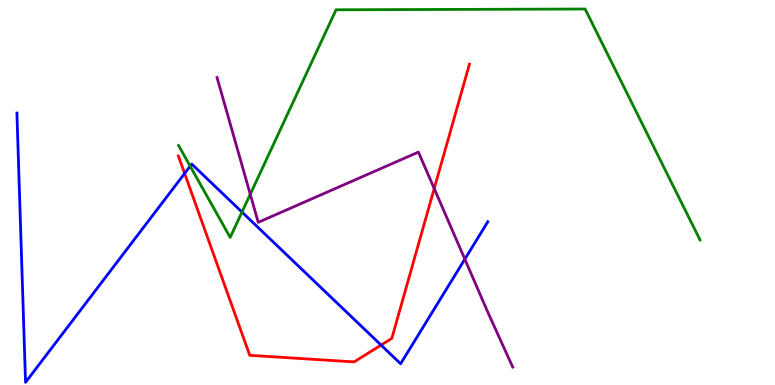[{'lines': ['blue', 'red'], 'intersections': [{'x': 2.38, 'y': 5.49}, {'x': 4.92, 'y': 1.04}]}, {'lines': ['green', 'red'], 'intersections': []}, {'lines': ['purple', 'red'], 'intersections': [{'x': 5.6, 'y': 5.1}]}, {'lines': ['blue', 'green'], 'intersections': [{'x': 2.45, 'y': 5.68}, {'x': 3.12, 'y': 4.49}]}, {'lines': ['blue', 'purple'], 'intersections': [{'x': 6.0, 'y': 3.27}]}, {'lines': ['green', 'purple'], 'intersections': [{'x': 3.23, 'y': 4.95}]}]